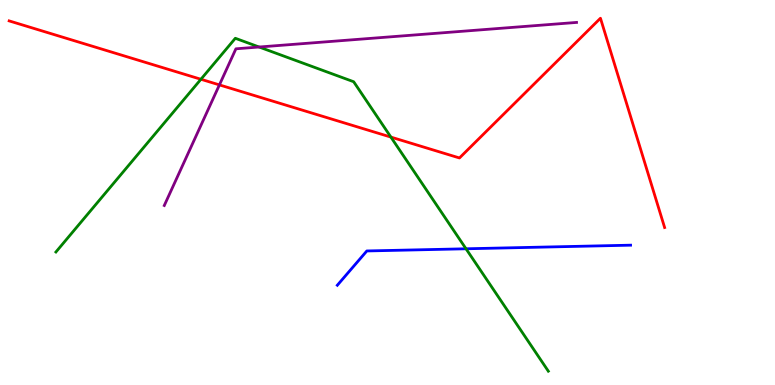[{'lines': ['blue', 'red'], 'intersections': []}, {'lines': ['green', 'red'], 'intersections': [{'x': 2.59, 'y': 7.94}, {'x': 5.04, 'y': 6.44}]}, {'lines': ['purple', 'red'], 'intersections': [{'x': 2.83, 'y': 7.79}]}, {'lines': ['blue', 'green'], 'intersections': [{'x': 6.01, 'y': 3.54}]}, {'lines': ['blue', 'purple'], 'intersections': []}, {'lines': ['green', 'purple'], 'intersections': [{'x': 3.34, 'y': 8.78}]}]